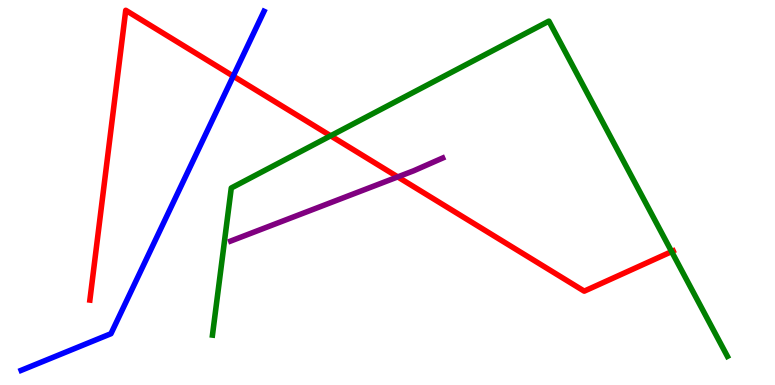[{'lines': ['blue', 'red'], 'intersections': [{'x': 3.01, 'y': 8.02}]}, {'lines': ['green', 'red'], 'intersections': [{'x': 4.27, 'y': 6.47}, {'x': 8.67, 'y': 3.46}]}, {'lines': ['purple', 'red'], 'intersections': [{'x': 5.13, 'y': 5.41}]}, {'lines': ['blue', 'green'], 'intersections': []}, {'lines': ['blue', 'purple'], 'intersections': []}, {'lines': ['green', 'purple'], 'intersections': []}]